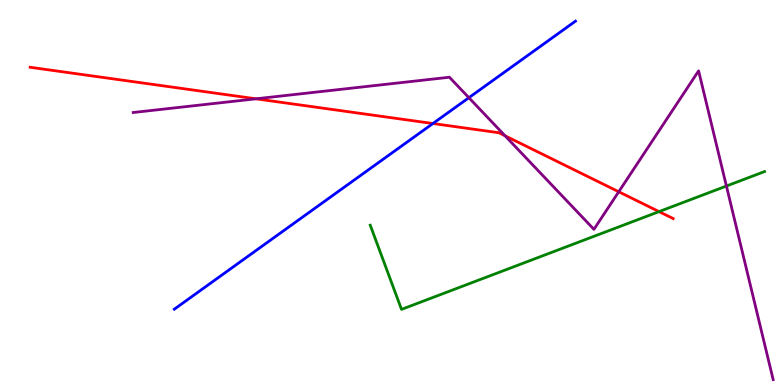[{'lines': ['blue', 'red'], 'intersections': [{'x': 5.59, 'y': 6.79}]}, {'lines': ['green', 'red'], 'intersections': [{'x': 8.5, 'y': 4.5}]}, {'lines': ['purple', 'red'], 'intersections': [{'x': 3.3, 'y': 7.43}, {'x': 6.52, 'y': 6.47}, {'x': 7.98, 'y': 5.02}]}, {'lines': ['blue', 'green'], 'intersections': []}, {'lines': ['blue', 'purple'], 'intersections': [{'x': 6.05, 'y': 7.46}]}, {'lines': ['green', 'purple'], 'intersections': [{'x': 9.37, 'y': 5.17}]}]